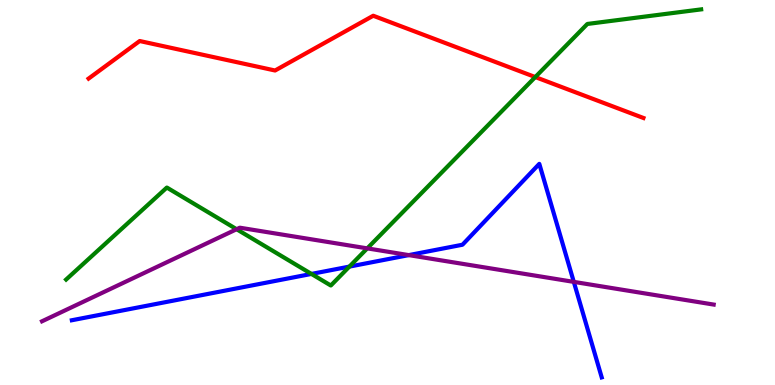[{'lines': ['blue', 'red'], 'intersections': []}, {'lines': ['green', 'red'], 'intersections': [{'x': 6.91, 'y': 8.0}]}, {'lines': ['purple', 'red'], 'intersections': []}, {'lines': ['blue', 'green'], 'intersections': [{'x': 4.02, 'y': 2.88}, {'x': 4.51, 'y': 3.08}]}, {'lines': ['blue', 'purple'], 'intersections': [{'x': 5.27, 'y': 3.37}, {'x': 7.4, 'y': 2.68}]}, {'lines': ['green', 'purple'], 'intersections': [{'x': 3.05, 'y': 4.05}, {'x': 4.74, 'y': 3.55}]}]